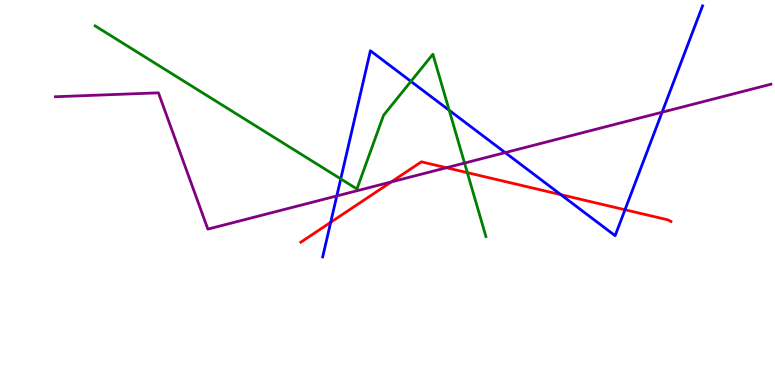[{'lines': ['blue', 'red'], 'intersections': [{'x': 4.27, 'y': 4.23}, {'x': 7.24, 'y': 4.94}, {'x': 8.06, 'y': 4.55}]}, {'lines': ['green', 'red'], 'intersections': [{'x': 6.03, 'y': 5.52}]}, {'lines': ['purple', 'red'], 'intersections': [{'x': 5.05, 'y': 5.27}, {'x': 5.76, 'y': 5.64}]}, {'lines': ['blue', 'green'], 'intersections': [{'x': 4.4, 'y': 5.35}, {'x': 5.3, 'y': 7.89}, {'x': 5.8, 'y': 7.14}]}, {'lines': ['blue', 'purple'], 'intersections': [{'x': 4.35, 'y': 4.91}, {'x': 6.52, 'y': 6.04}, {'x': 8.54, 'y': 7.09}]}, {'lines': ['green', 'purple'], 'intersections': [{'x': 5.99, 'y': 5.76}]}]